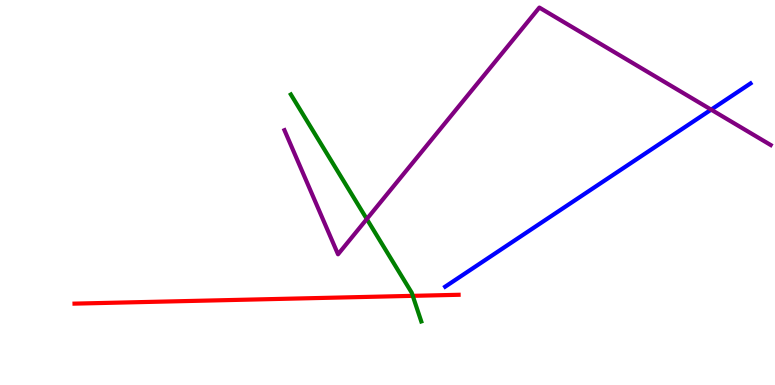[{'lines': ['blue', 'red'], 'intersections': []}, {'lines': ['green', 'red'], 'intersections': [{'x': 5.33, 'y': 2.32}]}, {'lines': ['purple', 'red'], 'intersections': []}, {'lines': ['blue', 'green'], 'intersections': []}, {'lines': ['blue', 'purple'], 'intersections': [{'x': 9.18, 'y': 7.15}]}, {'lines': ['green', 'purple'], 'intersections': [{'x': 4.73, 'y': 4.31}]}]